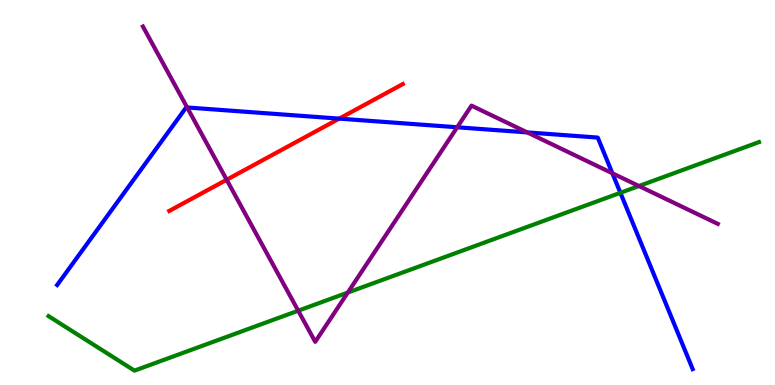[{'lines': ['blue', 'red'], 'intersections': [{'x': 4.38, 'y': 6.92}]}, {'lines': ['green', 'red'], 'intersections': []}, {'lines': ['purple', 'red'], 'intersections': [{'x': 2.92, 'y': 5.33}]}, {'lines': ['blue', 'green'], 'intersections': [{'x': 8.01, 'y': 4.99}]}, {'lines': ['blue', 'purple'], 'intersections': [{'x': 2.42, 'y': 7.21}, {'x': 5.9, 'y': 6.69}, {'x': 6.8, 'y': 6.56}, {'x': 7.9, 'y': 5.5}]}, {'lines': ['green', 'purple'], 'intersections': [{'x': 3.85, 'y': 1.93}, {'x': 4.49, 'y': 2.4}, {'x': 8.24, 'y': 5.17}]}]